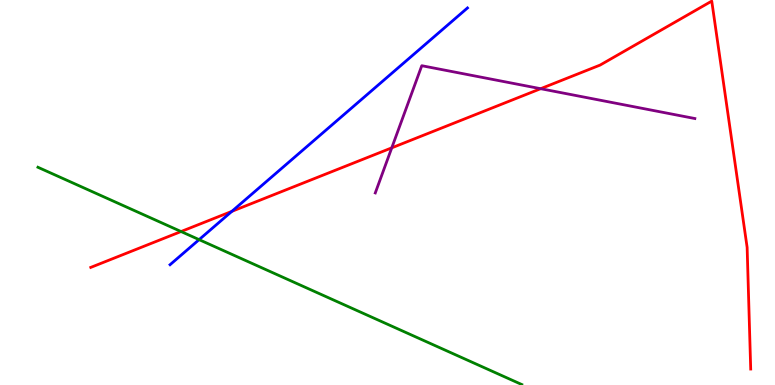[{'lines': ['blue', 'red'], 'intersections': [{'x': 2.99, 'y': 4.51}]}, {'lines': ['green', 'red'], 'intersections': [{'x': 2.34, 'y': 3.99}]}, {'lines': ['purple', 'red'], 'intersections': [{'x': 5.06, 'y': 6.16}, {'x': 6.98, 'y': 7.7}]}, {'lines': ['blue', 'green'], 'intersections': [{'x': 2.57, 'y': 3.78}]}, {'lines': ['blue', 'purple'], 'intersections': []}, {'lines': ['green', 'purple'], 'intersections': []}]